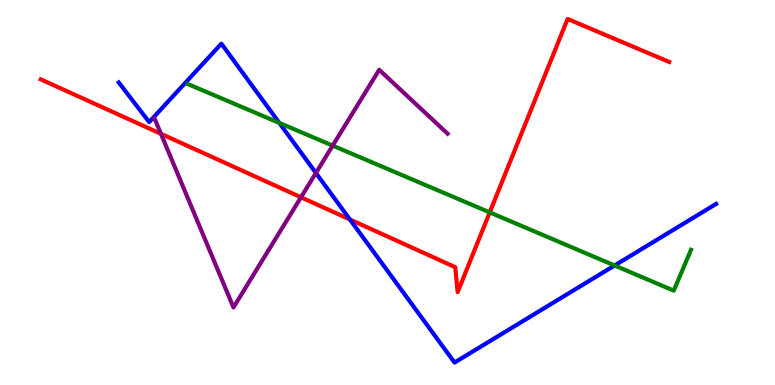[{'lines': ['blue', 'red'], 'intersections': [{'x': 4.51, 'y': 4.3}]}, {'lines': ['green', 'red'], 'intersections': [{'x': 6.32, 'y': 4.48}]}, {'lines': ['purple', 'red'], 'intersections': [{'x': 2.08, 'y': 6.52}, {'x': 3.88, 'y': 4.88}]}, {'lines': ['blue', 'green'], 'intersections': [{'x': 3.6, 'y': 6.81}, {'x': 7.93, 'y': 3.1}]}, {'lines': ['blue', 'purple'], 'intersections': [{'x': 4.08, 'y': 5.51}]}, {'lines': ['green', 'purple'], 'intersections': [{'x': 4.29, 'y': 6.22}]}]